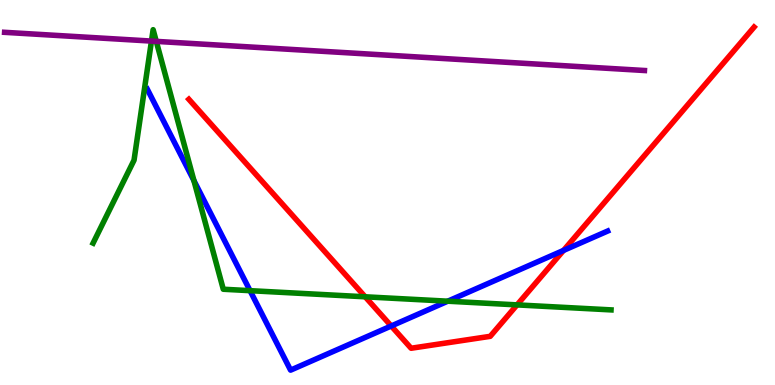[{'lines': ['blue', 'red'], 'intersections': [{'x': 5.05, 'y': 1.53}, {'x': 7.27, 'y': 3.5}]}, {'lines': ['green', 'red'], 'intersections': [{'x': 4.71, 'y': 2.29}, {'x': 6.67, 'y': 2.08}]}, {'lines': ['purple', 'red'], 'intersections': []}, {'lines': ['blue', 'green'], 'intersections': [{'x': 2.5, 'y': 5.31}, {'x': 3.23, 'y': 2.45}, {'x': 5.78, 'y': 2.18}]}, {'lines': ['blue', 'purple'], 'intersections': []}, {'lines': ['green', 'purple'], 'intersections': [{'x': 1.95, 'y': 8.93}, {'x': 2.02, 'y': 8.93}]}]